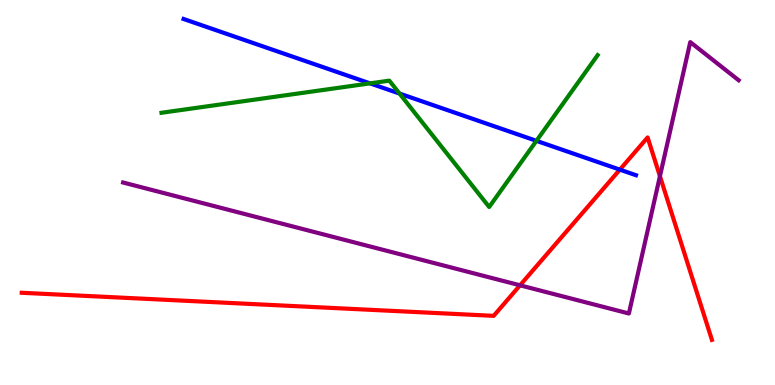[{'lines': ['blue', 'red'], 'intersections': [{'x': 8.0, 'y': 5.59}]}, {'lines': ['green', 'red'], 'intersections': []}, {'lines': ['purple', 'red'], 'intersections': [{'x': 6.71, 'y': 2.59}, {'x': 8.52, 'y': 5.42}]}, {'lines': ['blue', 'green'], 'intersections': [{'x': 4.77, 'y': 7.83}, {'x': 5.16, 'y': 7.57}, {'x': 6.92, 'y': 6.34}]}, {'lines': ['blue', 'purple'], 'intersections': []}, {'lines': ['green', 'purple'], 'intersections': []}]